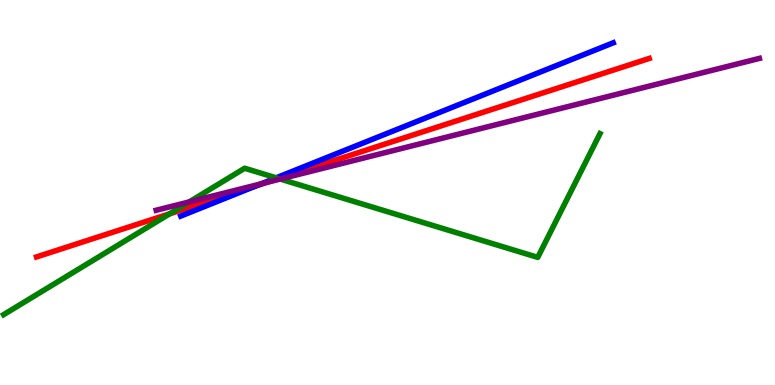[{'lines': ['blue', 'red'], 'intersections': [{'x': 3.32, 'y': 5.18}]}, {'lines': ['green', 'red'], 'intersections': [{'x': 2.19, 'y': 4.45}, {'x': 3.59, 'y': 5.36}]}, {'lines': ['purple', 'red'], 'intersections': [{'x': 3.43, 'y': 5.26}]}, {'lines': ['blue', 'green'], 'intersections': [{'x': 3.56, 'y': 5.38}]}, {'lines': ['blue', 'purple'], 'intersections': [{'x': 3.37, 'y': 5.23}]}, {'lines': ['green', 'purple'], 'intersections': [{'x': 2.44, 'y': 4.75}, {'x': 3.61, 'y': 5.35}]}]